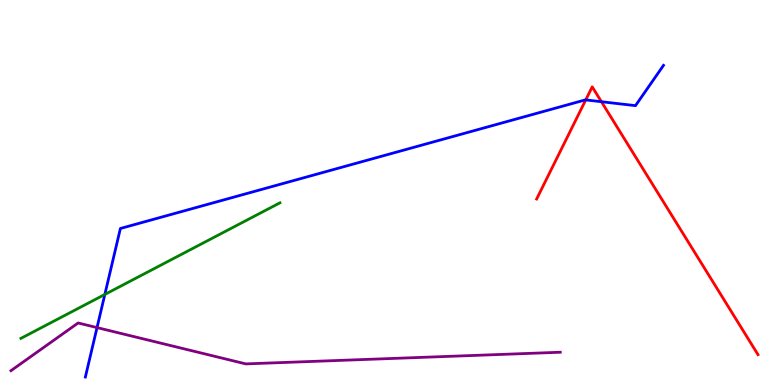[{'lines': ['blue', 'red'], 'intersections': [{'x': 7.56, 'y': 7.4}, {'x': 7.76, 'y': 7.36}]}, {'lines': ['green', 'red'], 'intersections': []}, {'lines': ['purple', 'red'], 'intersections': []}, {'lines': ['blue', 'green'], 'intersections': [{'x': 1.35, 'y': 2.35}]}, {'lines': ['blue', 'purple'], 'intersections': [{'x': 1.25, 'y': 1.49}]}, {'lines': ['green', 'purple'], 'intersections': []}]